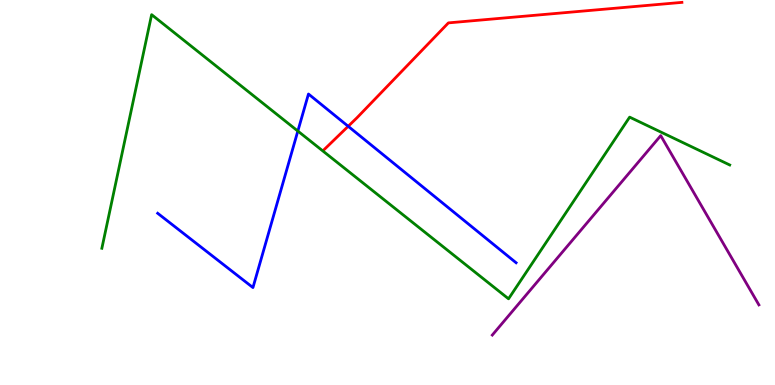[{'lines': ['blue', 'red'], 'intersections': [{'x': 4.49, 'y': 6.72}]}, {'lines': ['green', 'red'], 'intersections': []}, {'lines': ['purple', 'red'], 'intersections': []}, {'lines': ['blue', 'green'], 'intersections': [{'x': 3.84, 'y': 6.6}]}, {'lines': ['blue', 'purple'], 'intersections': []}, {'lines': ['green', 'purple'], 'intersections': []}]